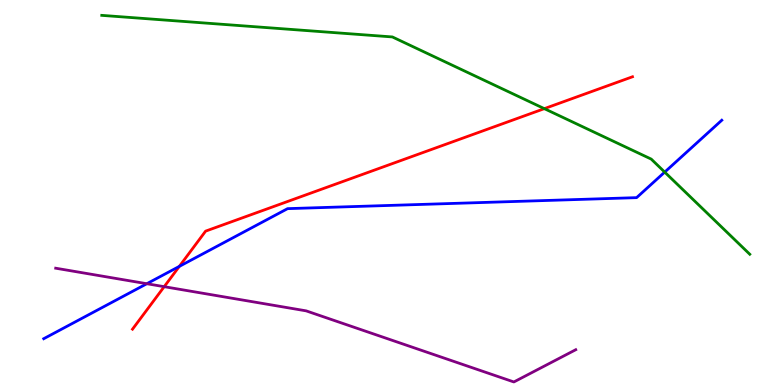[{'lines': ['blue', 'red'], 'intersections': [{'x': 2.31, 'y': 3.08}]}, {'lines': ['green', 'red'], 'intersections': [{'x': 7.02, 'y': 7.18}]}, {'lines': ['purple', 'red'], 'intersections': [{'x': 2.12, 'y': 2.55}]}, {'lines': ['blue', 'green'], 'intersections': [{'x': 8.58, 'y': 5.53}]}, {'lines': ['blue', 'purple'], 'intersections': [{'x': 1.89, 'y': 2.63}]}, {'lines': ['green', 'purple'], 'intersections': []}]